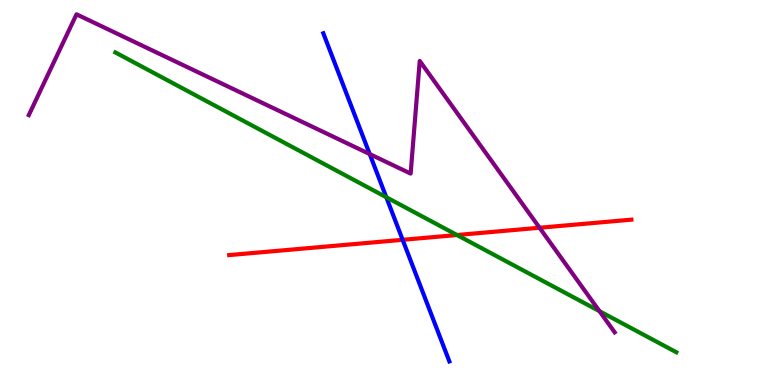[{'lines': ['blue', 'red'], 'intersections': [{'x': 5.2, 'y': 3.77}]}, {'lines': ['green', 'red'], 'intersections': [{'x': 5.9, 'y': 3.9}]}, {'lines': ['purple', 'red'], 'intersections': [{'x': 6.96, 'y': 4.08}]}, {'lines': ['blue', 'green'], 'intersections': [{'x': 4.98, 'y': 4.88}]}, {'lines': ['blue', 'purple'], 'intersections': [{'x': 4.77, 'y': 6.0}]}, {'lines': ['green', 'purple'], 'intersections': [{'x': 7.74, 'y': 1.92}]}]